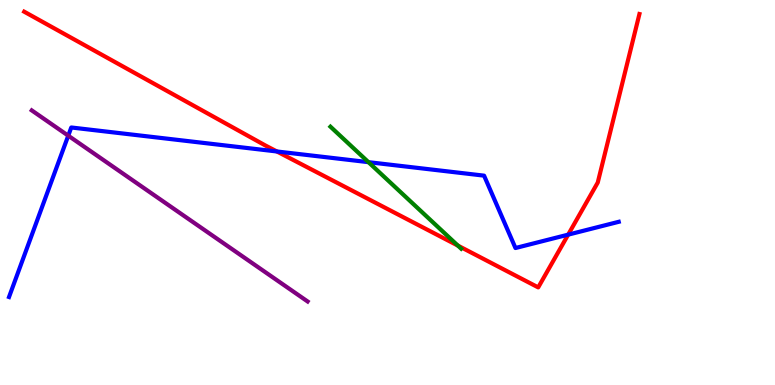[{'lines': ['blue', 'red'], 'intersections': [{'x': 3.57, 'y': 6.07}, {'x': 7.33, 'y': 3.91}]}, {'lines': ['green', 'red'], 'intersections': [{'x': 5.91, 'y': 3.62}]}, {'lines': ['purple', 'red'], 'intersections': []}, {'lines': ['blue', 'green'], 'intersections': [{'x': 4.75, 'y': 5.79}]}, {'lines': ['blue', 'purple'], 'intersections': [{'x': 0.881, 'y': 6.48}]}, {'lines': ['green', 'purple'], 'intersections': []}]